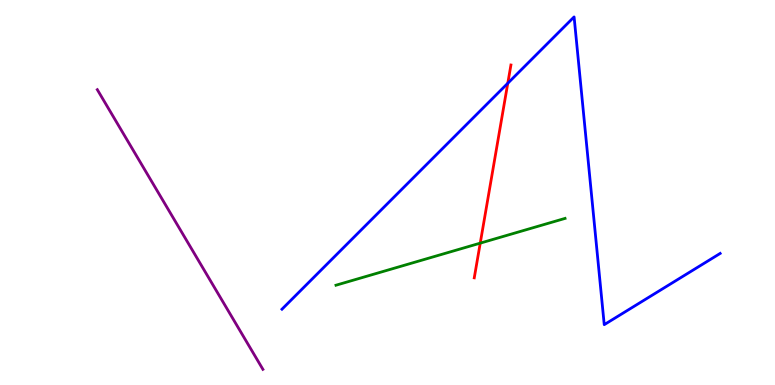[{'lines': ['blue', 'red'], 'intersections': [{'x': 6.55, 'y': 7.84}]}, {'lines': ['green', 'red'], 'intersections': [{'x': 6.2, 'y': 3.68}]}, {'lines': ['purple', 'red'], 'intersections': []}, {'lines': ['blue', 'green'], 'intersections': []}, {'lines': ['blue', 'purple'], 'intersections': []}, {'lines': ['green', 'purple'], 'intersections': []}]